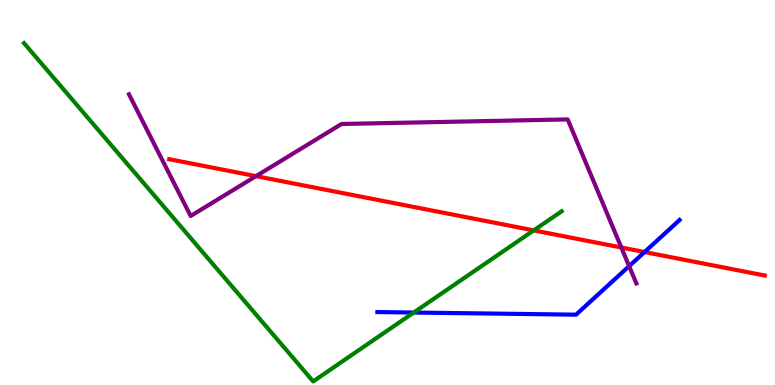[{'lines': ['blue', 'red'], 'intersections': [{'x': 8.32, 'y': 3.45}]}, {'lines': ['green', 'red'], 'intersections': [{'x': 6.89, 'y': 4.02}]}, {'lines': ['purple', 'red'], 'intersections': [{'x': 3.3, 'y': 5.42}, {'x': 8.02, 'y': 3.57}]}, {'lines': ['blue', 'green'], 'intersections': [{'x': 5.34, 'y': 1.88}]}, {'lines': ['blue', 'purple'], 'intersections': [{'x': 8.12, 'y': 3.09}]}, {'lines': ['green', 'purple'], 'intersections': []}]